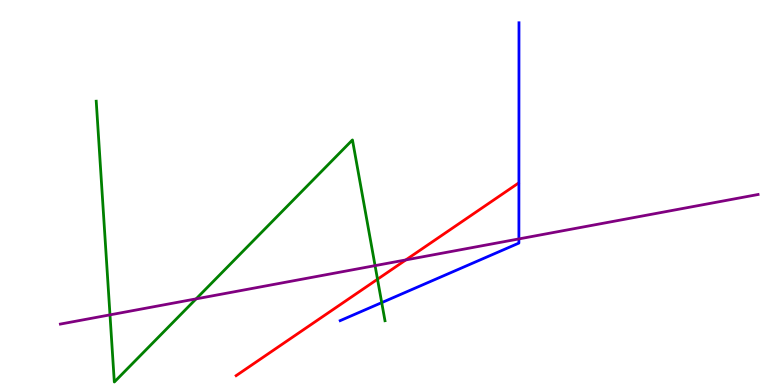[{'lines': ['blue', 'red'], 'intersections': []}, {'lines': ['green', 'red'], 'intersections': [{'x': 4.87, 'y': 2.75}]}, {'lines': ['purple', 'red'], 'intersections': [{'x': 5.24, 'y': 3.25}]}, {'lines': ['blue', 'green'], 'intersections': [{'x': 4.93, 'y': 2.14}]}, {'lines': ['blue', 'purple'], 'intersections': [{'x': 6.7, 'y': 3.79}]}, {'lines': ['green', 'purple'], 'intersections': [{'x': 1.42, 'y': 1.82}, {'x': 2.53, 'y': 2.24}, {'x': 4.84, 'y': 3.1}]}]